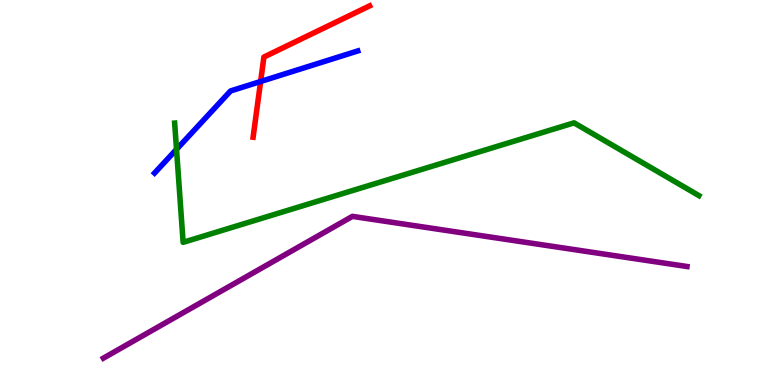[{'lines': ['blue', 'red'], 'intersections': [{'x': 3.36, 'y': 7.88}]}, {'lines': ['green', 'red'], 'intersections': []}, {'lines': ['purple', 'red'], 'intersections': []}, {'lines': ['blue', 'green'], 'intersections': [{'x': 2.28, 'y': 6.12}]}, {'lines': ['blue', 'purple'], 'intersections': []}, {'lines': ['green', 'purple'], 'intersections': []}]